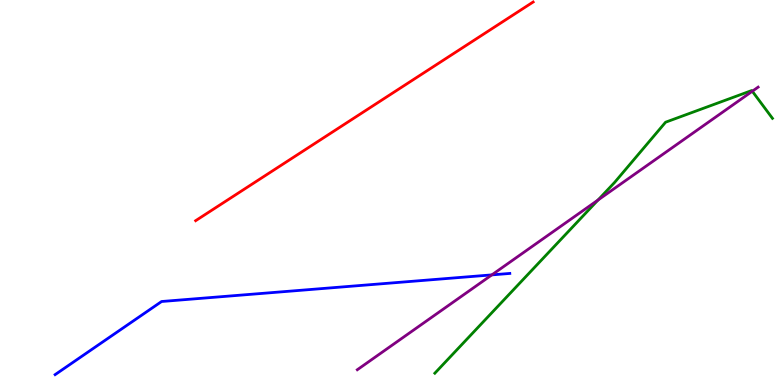[{'lines': ['blue', 'red'], 'intersections': []}, {'lines': ['green', 'red'], 'intersections': []}, {'lines': ['purple', 'red'], 'intersections': []}, {'lines': ['blue', 'green'], 'intersections': []}, {'lines': ['blue', 'purple'], 'intersections': [{'x': 6.35, 'y': 2.86}]}, {'lines': ['green', 'purple'], 'intersections': [{'x': 7.72, 'y': 4.8}, {'x': 9.71, 'y': 7.63}]}]